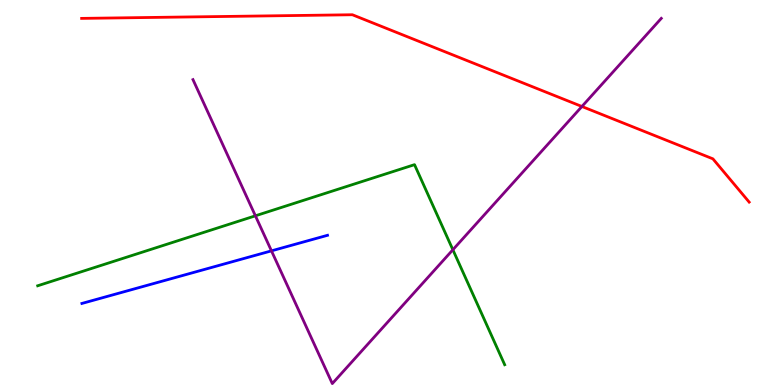[{'lines': ['blue', 'red'], 'intersections': []}, {'lines': ['green', 'red'], 'intersections': []}, {'lines': ['purple', 'red'], 'intersections': [{'x': 7.51, 'y': 7.23}]}, {'lines': ['blue', 'green'], 'intersections': []}, {'lines': ['blue', 'purple'], 'intersections': [{'x': 3.5, 'y': 3.48}]}, {'lines': ['green', 'purple'], 'intersections': [{'x': 3.3, 'y': 4.39}, {'x': 5.84, 'y': 3.51}]}]